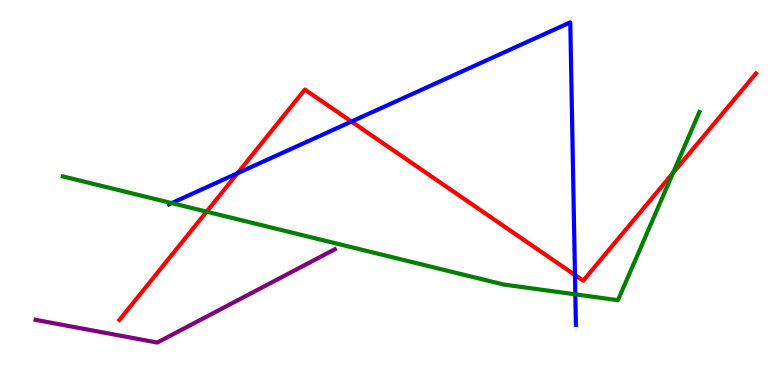[{'lines': ['blue', 'red'], 'intersections': [{'x': 3.06, 'y': 5.5}, {'x': 4.54, 'y': 6.84}, {'x': 7.42, 'y': 2.86}]}, {'lines': ['green', 'red'], 'intersections': [{'x': 2.67, 'y': 4.5}, {'x': 8.68, 'y': 5.51}]}, {'lines': ['purple', 'red'], 'intersections': []}, {'lines': ['blue', 'green'], 'intersections': [{'x': 2.22, 'y': 4.72}, {'x': 7.42, 'y': 2.35}]}, {'lines': ['blue', 'purple'], 'intersections': []}, {'lines': ['green', 'purple'], 'intersections': []}]